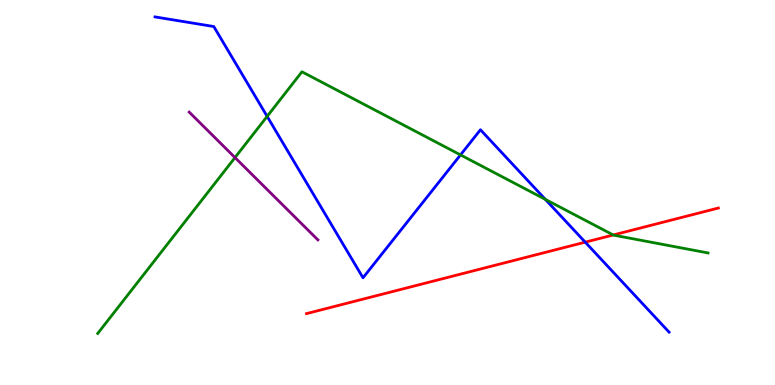[{'lines': ['blue', 'red'], 'intersections': [{'x': 7.55, 'y': 3.71}]}, {'lines': ['green', 'red'], 'intersections': [{'x': 7.91, 'y': 3.9}]}, {'lines': ['purple', 'red'], 'intersections': []}, {'lines': ['blue', 'green'], 'intersections': [{'x': 3.45, 'y': 6.98}, {'x': 5.94, 'y': 5.98}, {'x': 7.04, 'y': 4.82}]}, {'lines': ['blue', 'purple'], 'intersections': []}, {'lines': ['green', 'purple'], 'intersections': [{'x': 3.03, 'y': 5.91}]}]